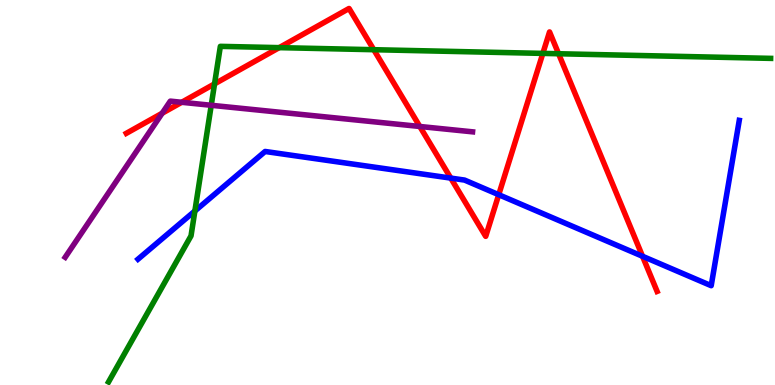[{'lines': ['blue', 'red'], 'intersections': [{'x': 5.82, 'y': 5.37}, {'x': 6.44, 'y': 4.94}, {'x': 8.29, 'y': 3.34}]}, {'lines': ['green', 'red'], 'intersections': [{'x': 2.77, 'y': 7.82}, {'x': 3.6, 'y': 8.76}, {'x': 4.82, 'y': 8.71}, {'x': 7.0, 'y': 8.61}, {'x': 7.21, 'y': 8.6}]}, {'lines': ['purple', 'red'], 'intersections': [{'x': 2.09, 'y': 7.06}, {'x': 2.34, 'y': 7.34}, {'x': 5.42, 'y': 6.71}]}, {'lines': ['blue', 'green'], 'intersections': [{'x': 2.51, 'y': 4.52}]}, {'lines': ['blue', 'purple'], 'intersections': []}, {'lines': ['green', 'purple'], 'intersections': [{'x': 2.73, 'y': 7.27}]}]